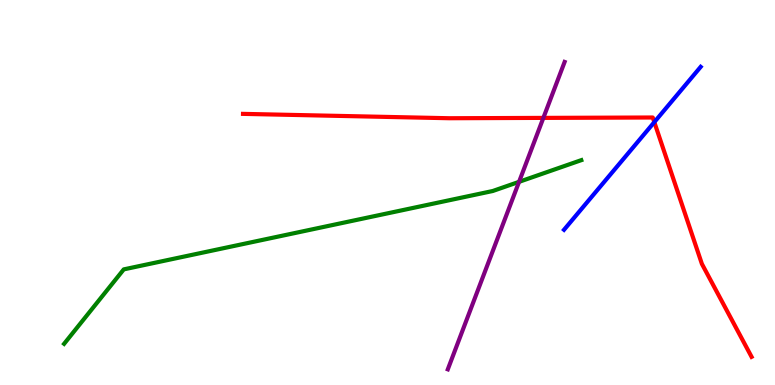[{'lines': ['blue', 'red'], 'intersections': [{'x': 8.44, 'y': 6.83}]}, {'lines': ['green', 'red'], 'intersections': []}, {'lines': ['purple', 'red'], 'intersections': [{'x': 7.01, 'y': 6.94}]}, {'lines': ['blue', 'green'], 'intersections': []}, {'lines': ['blue', 'purple'], 'intersections': []}, {'lines': ['green', 'purple'], 'intersections': [{'x': 6.7, 'y': 5.28}]}]